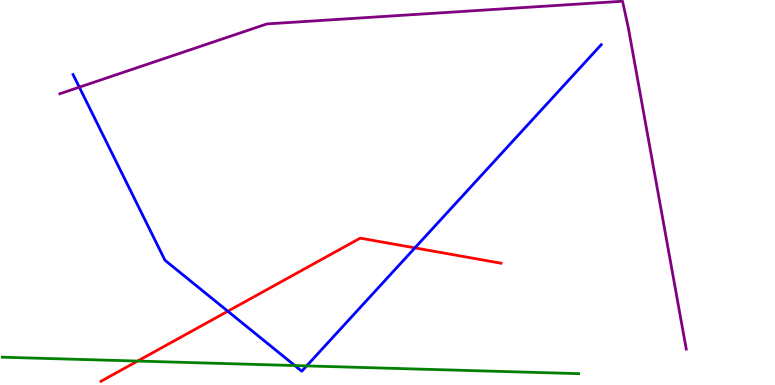[{'lines': ['blue', 'red'], 'intersections': [{'x': 2.94, 'y': 1.92}, {'x': 5.35, 'y': 3.56}]}, {'lines': ['green', 'red'], 'intersections': [{'x': 1.78, 'y': 0.622}]}, {'lines': ['purple', 'red'], 'intersections': []}, {'lines': ['blue', 'green'], 'intersections': [{'x': 3.8, 'y': 0.505}, {'x': 3.96, 'y': 0.496}]}, {'lines': ['blue', 'purple'], 'intersections': [{'x': 1.02, 'y': 7.74}]}, {'lines': ['green', 'purple'], 'intersections': []}]